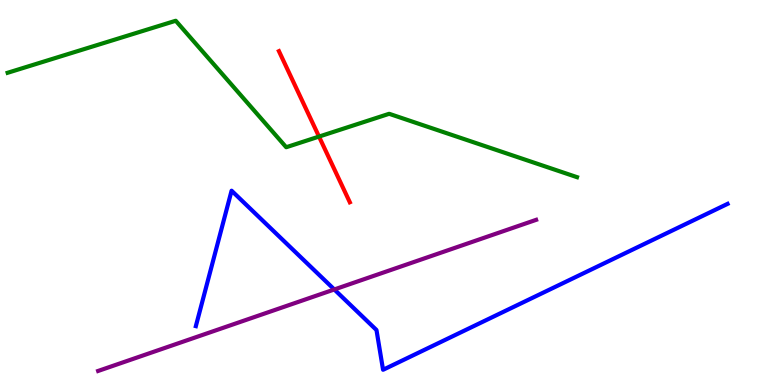[{'lines': ['blue', 'red'], 'intersections': []}, {'lines': ['green', 'red'], 'intersections': [{'x': 4.12, 'y': 6.45}]}, {'lines': ['purple', 'red'], 'intersections': []}, {'lines': ['blue', 'green'], 'intersections': []}, {'lines': ['blue', 'purple'], 'intersections': [{'x': 4.31, 'y': 2.48}]}, {'lines': ['green', 'purple'], 'intersections': []}]